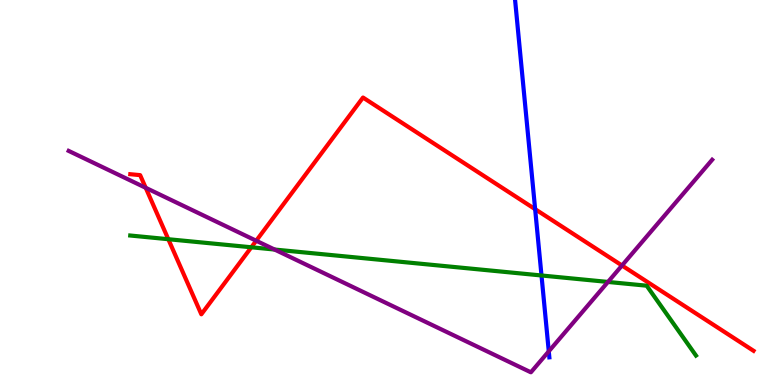[{'lines': ['blue', 'red'], 'intersections': [{'x': 6.91, 'y': 4.57}]}, {'lines': ['green', 'red'], 'intersections': [{'x': 2.17, 'y': 3.79}, {'x': 3.24, 'y': 3.58}]}, {'lines': ['purple', 'red'], 'intersections': [{'x': 1.88, 'y': 5.12}, {'x': 3.31, 'y': 3.75}, {'x': 8.03, 'y': 3.1}]}, {'lines': ['blue', 'green'], 'intersections': [{'x': 6.99, 'y': 2.84}]}, {'lines': ['blue', 'purple'], 'intersections': [{'x': 7.08, 'y': 0.874}]}, {'lines': ['green', 'purple'], 'intersections': [{'x': 3.54, 'y': 3.52}, {'x': 7.84, 'y': 2.68}]}]